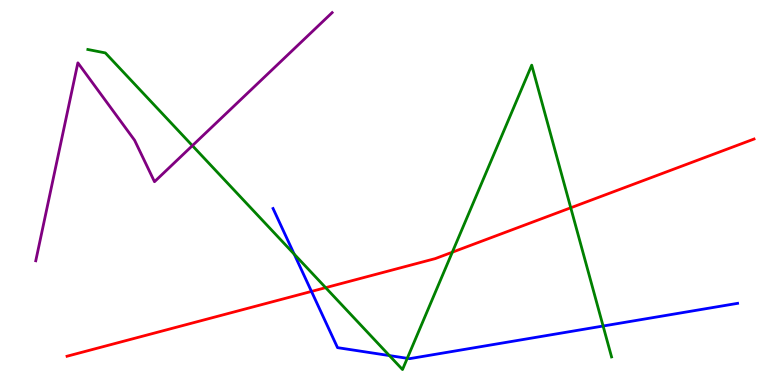[{'lines': ['blue', 'red'], 'intersections': [{'x': 4.02, 'y': 2.43}]}, {'lines': ['green', 'red'], 'intersections': [{'x': 4.2, 'y': 2.53}, {'x': 5.84, 'y': 3.45}, {'x': 7.36, 'y': 4.6}]}, {'lines': ['purple', 'red'], 'intersections': []}, {'lines': ['blue', 'green'], 'intersections': [{'x': 3.8, 'y': 3.4}, {'x': 5.02, 'y': 0.764}, {'x': 5.26, 'y': 0.693}, {'x': 7.78, 'y': 1.53}]}, {'lines': ['blue', 'purple'], 'intersections': []}, {'lines': ['green', 'purple'], 'intersections': [{'x': 2.48, 'y': 6.22}]}]